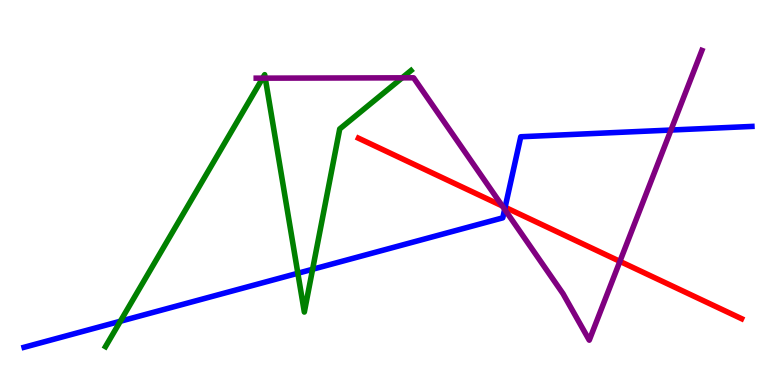[{'lines': ['blue', 'red'], 'intersections': [{'x': 6.52, 'y': 4.62}]}, {'lines': ['green', 'red'], 'intersections': []}, {'lines': ['purple', 'red'], 'intersections': [{'x': 6.48, 'y': 4.65}, {'x': 8.0, 'y': 3.21}]}, {'lines': ['blue', 'green'], 'intersections': [{'x': 1.55, 'y': 1.66}, {'x': 3.84, 'y': 2.9}, {'x': 4.03, 'y': 3.01}]}, {'lines': ['blue', 'purple'], 'intersections': [{'x': 6.51, 'y': 4.56}, {'x': 8.66, 'y': 6.62}]}, {'lines': ['green', 'purple'], 'intersections': [{'x': 3.39, 'y': 7.97}, {'x': 3.42, 'y': 7.97}, {'x': 5.19, 'y': 7.98}]}]